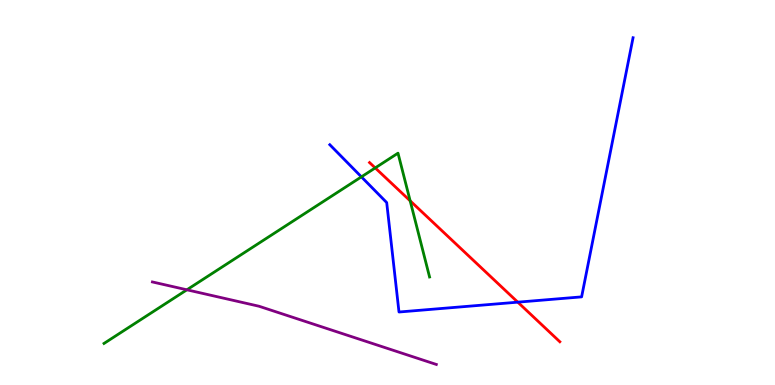[{'lines': ['blue', 'red'], 'intersections': [{'x': 6.68, 'y': 2.15}]}, {'lines': ['green', 'red'], 'intersections': [{'x': 4.84, 'y': 5.64}, {'x': 5.29, 'y': 4.78}]}, {'lines': ['purple', 'red'], 'intersections': []}, {'lines': ['blue', 'green'], 'intersections': [{'x': 4.66, 'y': 5.41}]}, {'lines': ['blue', 'purple'], 'intersections': []}, {'lines': ['green', 'purple'], 'intersections': [{'x': 2.41, 'y': 2.47}]}]